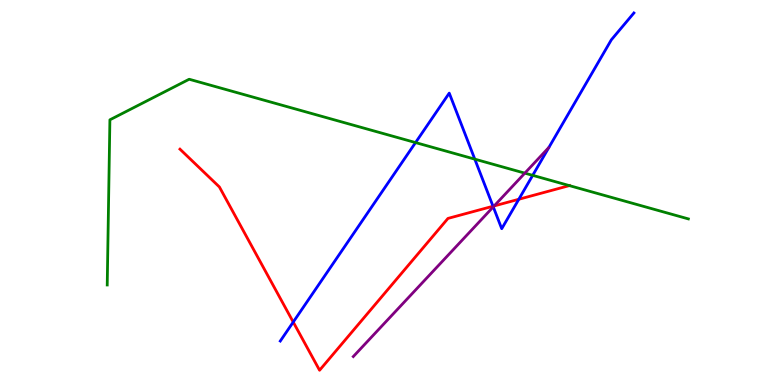[{'lines': ['blue', 'red'], 'intersections': [{'x': 3.78, 'y': 1.63}, {'x': 6.36, 'y': 4.64}, {'x': 6.69, 'y': 4.82}]}, {'lines': ['green', 'red'], 'intersections': [{'x': 7.35, 'y': 5.18}]}, {'lines': ['purple', 'red'], 'intersections': [{'x': 6.38, 'y': 4.65}]}, {'lines': ['blue', 'green'], 'intersections': [{'x': 5.36, 'y': 6.3}, {'x': 6.13, 'y': 5.87}, {'x': 6.87, 'y': 5.45}]}, {'lines': ['blue', 'purple'], 'intersections': [{'x': 6.36, 'y': 4.63}]}, {'lines': ['green', 'purple'], 'intersections': [{'x': 6.77, 'y': 5.5}]}]